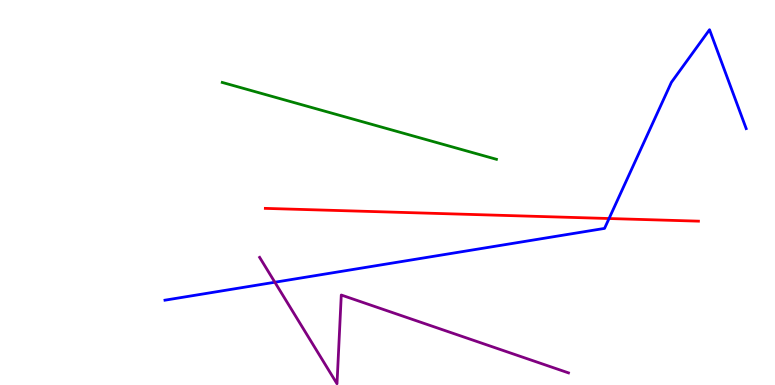[{'lines': ['blue', 'red'], 'intersections': [{'x': 7.86, 'y': 4.32}]}, {'lines': ['green', 'red'], 'intersections': []}, {'lines': ['purple', 'red'], 'intersections': []}, {'lines': ['blue', 'green'], 'intersections': []}, {'lines': ['blue', 'purple'], 'intersections': [{'x': 3.55, 'y': 2.67}]}, {'lines': ['green', 'purple'], 'intersections': []}]